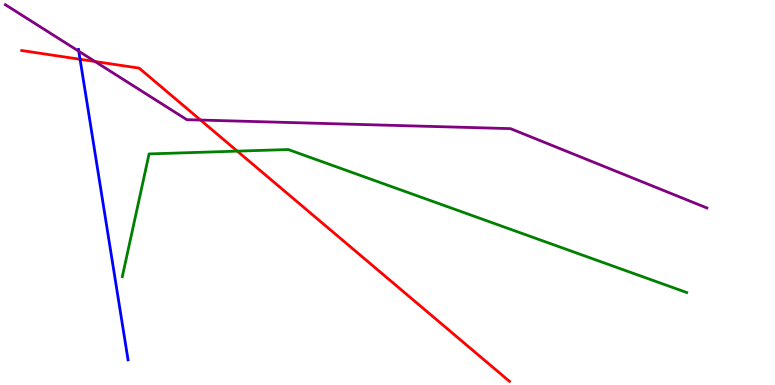[{'lines': ['blue', 'red'], 'intersections': [{'x': 1.03, 'y': 8.46}]}, {'lines': ['green', 'red'], 'intersections': [{'x': 3.06, 'y': 6.07}]}, {'lines': ['purple', 'red'], 'intersections': [{'x': 1.23, 'y': 8.4}, {'x': 2.59, 'y': 6.88}]}, {'lines': ['blue', 'green'], 'intersections': []}, {'lines': ['blue', 'purple'], 'intersections': [{'x': 1.02, 'y': 8.67}]}, {'lines': ['green', 'purple'], 'intersections': []}]